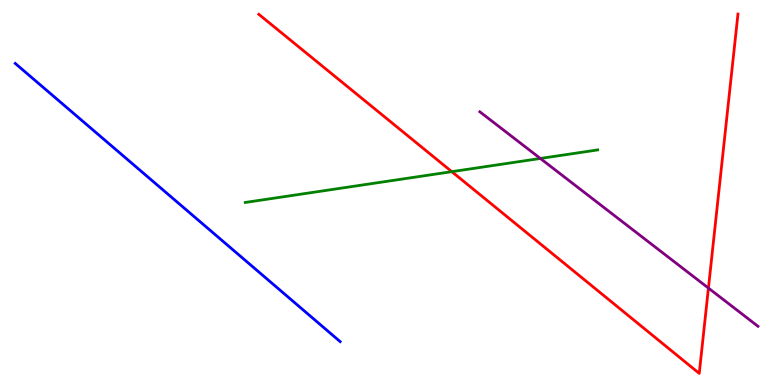[{'lines': ['blue', 'red'], 'intersections': []}, {'lines': ['green', 'red'], 'intersections': [{'x': 5.83, 'y': 5.54}]}, {'lines': ['purple', 'red'], 'intersections': [{'x': 9.14, 'y': 2.52}]}, {'lines': ['blue', 'green'], 'intersections': []}, {'lines': ['blue', 'purple'], 'intersections': []}, {'lines': ['green', 'purple'], 'intersections': [{'x': 6.97, 'y': 5.88}]}]